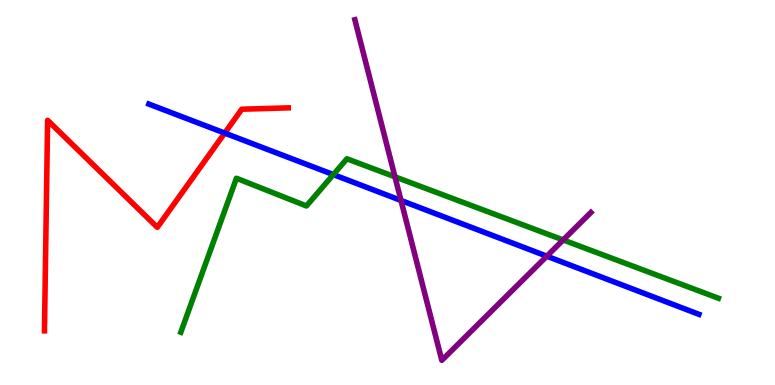[{'lines': ['blue', 'red'], 'intersections': [{'x': 2.9, 'y': 6.54}]}, {'lines': ['green', 'red'], 'intersections': []}, {'lines': ['purple', 'red'], 'intersections': []}, {'lines': ['blue', 'green'], 'intersections': [{'x': 4.3, 'y': 5.47}]}, {'lines': ['blue', 'purple'], 'intersections': [{'x': 5.17, 'y': 4.79}, {'x': 7.06, 'y': 3.35}]}, {'lines': ['green', 'purple'], 'intersections': [{'x': 5.1, 'y': 5.41}, {'x': 7.27, 'y': 3.77}]}]